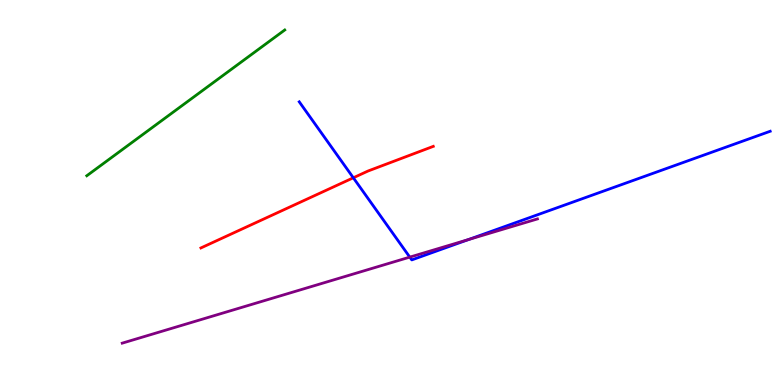[{'lines': ['blue', 'red'], 'intersections': [{'x': 4.56, 'y': 5.38}]}, {'lines': ['green', 'red'], 'intersections': []}, {'lines': ['purple', 'red'], 'intersections': []}, {'lines': ['blue', 'green'], 'intersections': []}, {'lines': ['blue', 'purple'], 'intersections': [{'x': 5.29, 'y': 3.32}, {'x': 6.05, 'y': 3.78}]}, {'lines': ['green', 'purple'], 'intersections': []}]